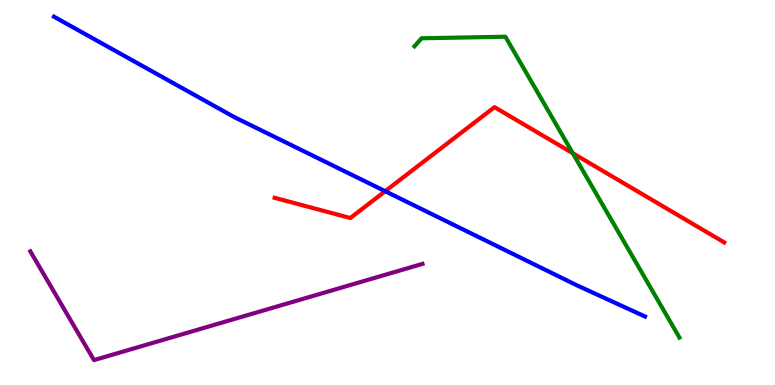[{'lines': ['blue', 'red'], 'intersections': [{'x': 4.97, 'y': 5.03}]}, {'lines': ['green', 'red'], 'intersections': [{'x': 7.39, 'y': 6.02}]}, {'lines': ['purple', 'red'], 'intersections': []}, {'lines': ['blue', 'green'], 'intersections': []}, {'lines': ['blue', 'purple'], 'intersections': []}, {'lines': ['green', 'purple'], 'intersections': []}]